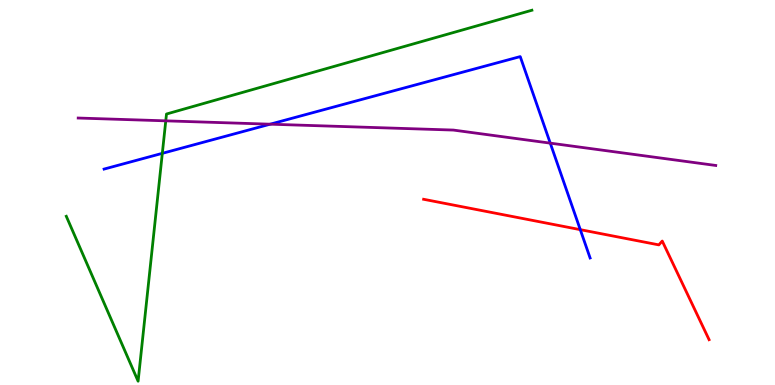[{'lines': ['blue', 'red'], 'intersections': [{'x': 7.49, 'y': 4.03}]}, {'lines': ['green', 'red'], 'intersections': []}, {'lines': ['purple', 'red'], 'intersections': []}, {'lines': ['blue', 'green'], 'intersections': [{'x': 2.09, 'y': 6.02}]}, {'lines': ['blue', 'purple'], 'intersections': [{'x': 3.49, 'y': 6.77}, {'x': 7.1, 'y': 6.28}]}, {'lines': ['green', 'purple'], 'intersections': [{'x': 2.14, 'y': 6.86}]}]